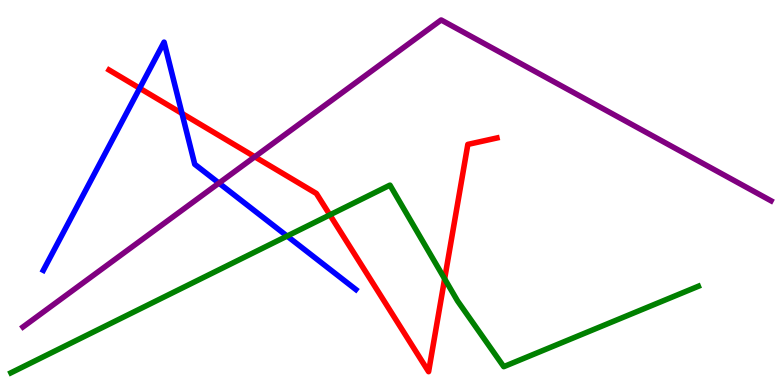[{'lines': ['blue', 'red'], 'intersections': [{'x': 1.8, 'y': 7.71}, {'x': 2.35, 'y': 7.05}]}, {'lines': ['green', 'red'], 'intersections': [{'x': 4.26, 'y': 4.42}, {'x': 5.74, 'y': 2.76}]}, {'lines': ['purple', 'red'], 'intersections': [{'x': 3.29, 'y': 5.93}]}, {'lines': ['blue', 'green'], 'intersections': [{'x': 3.7, 'y': 3.87}]}, {'lines': ['blue', 'purple'], 'intersections': [{'x': 2.83, 'y': 5.24}]}, {'lines': ['green', 'purple'], 'intersections': []}]